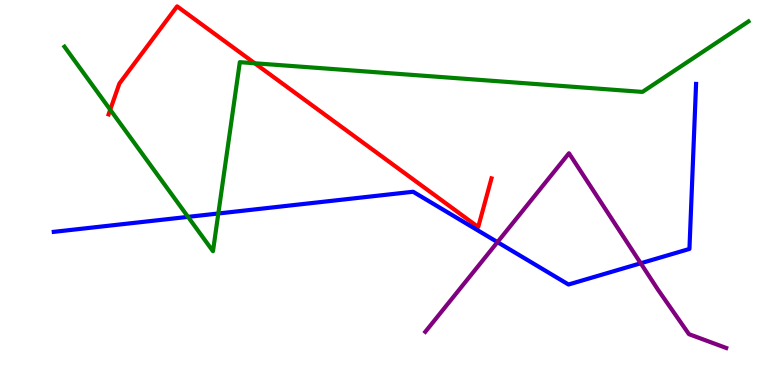[{'lines': ['blue', 'red'], 'intersections': []}, {'lines': ['green', 'red'], 'intersections': [{'x': 1.42, 'y': 7.15}, {'x': 3.29, 'y': 8.36}]}, {'lines': ['purple', 'red'], 'intersections': []}, {'lines': ['blue', 'green'], 'intersections': [{'x': 2.43, 'y': 4.37}, {'x': 2.82, 'y': 4.45}]}, {'lines': ['blue', 'purple'], 'intersections': [{'x': 6.42, 'y': 3.71}, {'x': 8.27, 'y': 3.16}]}, {'lines': ['green', 'purple'], 'intersections': []}]